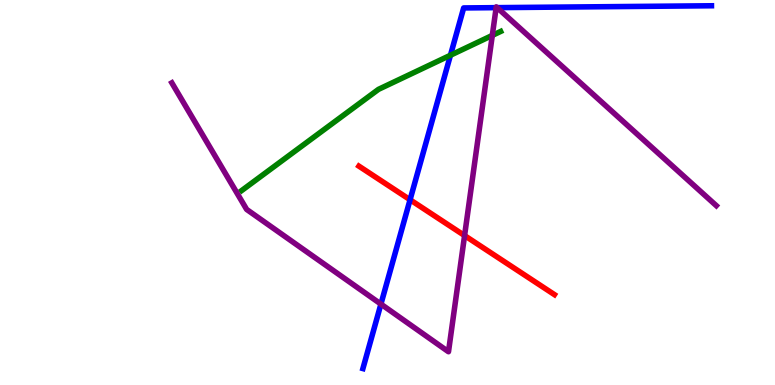[{'lines': ['blue', 'red'], 'intersections': [{'x': 5.29, 'y': 4.81}]}, {'lines': ['green', 'red'], 'intersections': []}, {'lines': ['purple', 'red'], 'intersections': [{'x': 5.99, 'y': 3.88}]}, {'lines': ['blue', 'green'], 'intersections': [{'x': 5.81, 'y': 8.57}]}, {'lines': ['blue', 'purple'], 'intersections': [{'x': 4.92, 'y': 2.1}, {'x': 6.4, 'y': 9.8}, {'x': 6.41, 'y': 9.8}]}, {'lines': ['green', 'purple'], 'intersections': [{'x': 6.35, 'y': 9.08}]}]